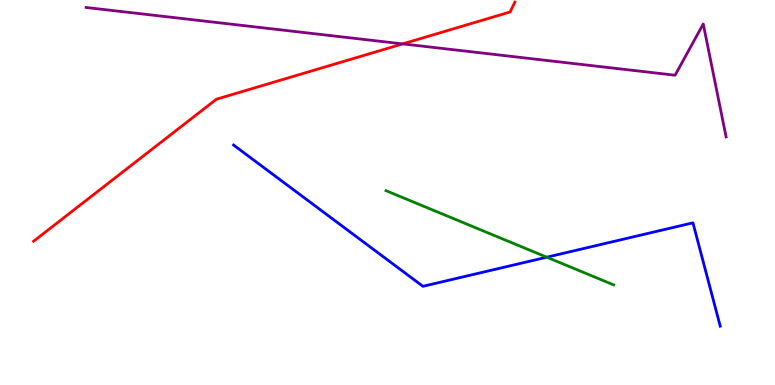[{'lines': ['blue', 'red'], 'intersections': []}, {'lines': ['green', 'red'], 'intersections': []}, {'lines': ['purple', 'red'], 'intersections': [{'x': 5.2, 'y': 8.86}]}, {'lines': ['blue', 'green'], 'intersections': [{'x': 7.06, 'y': 3.32}]}, {'lines': ['blue', 'purple'], 'intersections': []}, {'lines': ['green', 'purple'], 'intersections': []}]